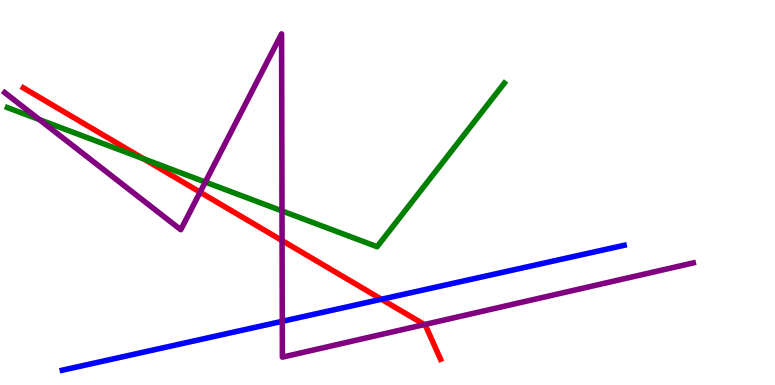[{'lines': ['blue', 'red'], 'intersections': [{'x': 4.92, 'y': 2.23}]}, {'lines': ['green', 'red'], 'intersections': [{'x': 1.85, 'y': 5.87}]}, {'lines': ['purple', 'red'], 'intersections': [{'x': 2.58, 'y': 5.01}, {'x': 3.64, 'y': 3.75}, {'x': 5.48, 'y': 1.57}]}, {'lines': ['blue', 'green'], 'intersections': []}, {'lines': ['blue', 'purple'], 'intersections': [{'x': 3.64, 'y': 1.65}]}, {'lines': ['green', 'purple'], 'intersections': [{'x': 0.508, 'y': 6.89}, {'x': 2.65, 'y': 5.27}, {'x': 3.64, 'y': 4.52}]}]